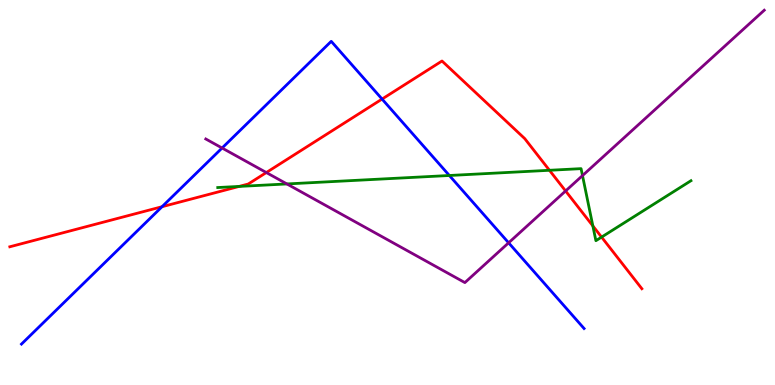[{'lines': ['blue', 'red'], 'intersections': [{'x': 2.09, 'y': 4.63}, {'x': 4.93, 'y': 7.43}]}, {'lines': ['green', 'red'], 'intersections': [{'x': 3.09, 'y': 5.16}, {'x': 7.09, 'y': 5.58}, {'x': 7.65, 'y': 4.13}, {'x': 7.76, 'y': 3.84}]}, {'lines': ['purple', 'red'], 'intersections': [{'x': 3.44, 'y': 5.52}, {'x': 7.3, 'y': 5.04}]}, {'lines': ['blue', 'green'], 'intersections': [{'x': 5.8, 'y': 5.44}]}, {'lines': ['blue', 'purple'], 'intersections': [{'x': 2.87, 'y': 6.16}, {'x': 6.56, 'y': 3.69}]}, {'lines': ['green', 'purple'], 'intersections': [{'x': 3.7, 'y': 5.22}, {'x': 7.52, 'y': 5.44}]}]